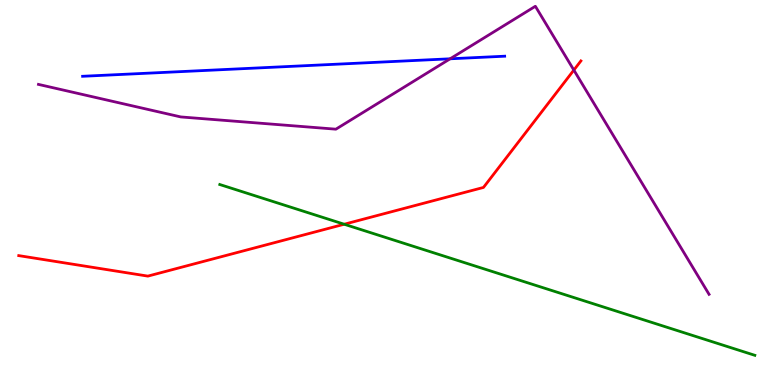[{'lines': ['blue', 'red'], 'intersections': []}, {'lines': ['green', 'red'], 'intersections': [{'x': 4.44, 'y': 4.18}]}, {'lines': ['purple', 'red'], 'intersections': [{'x': 7.4, 'y': 8.18}]}, {'lines': ['blue', 'green'], 'intersections': []}, {'lines': ['blue', 'purple'], 'intersections': [{'x': 5.81, 'y': 8.47}]}, {'lines': ['green', 'purple'], 'intersections': []}]